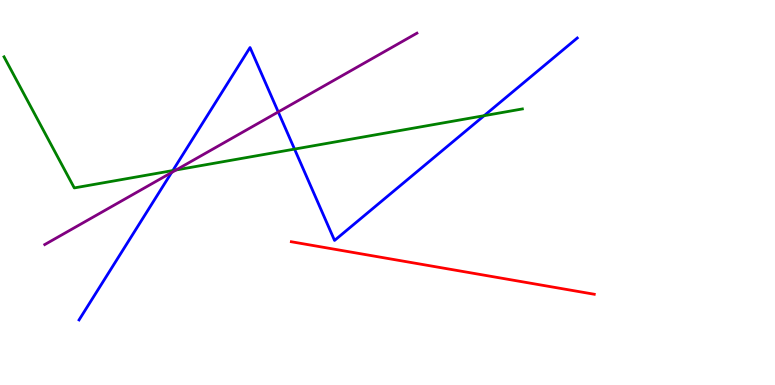[{'lines': ['blue', 'red'], 'intersections': []}, {'lines': ['green', 'red'], 'intersections': []}, {'lines': ['purple', 'red'], 'intersections': []}, {'lines': ['blue', 'green'], 'intersections': [{'x': 2.23, 'y': 5.57}, {'x': 3.8, 'y': 6.13}, {'x': 6.25, 'y': 7.0}]}, {'lines': ['blue', 'purple'], 'intersections': [{'x': 2.21, 'y': 5.52}, {'x': 3.59, 'y': 7.09}]}, {'lines': ['green', 'purple'], 'intersections': [{'x': 2.27, 'y': 5.58}]}]